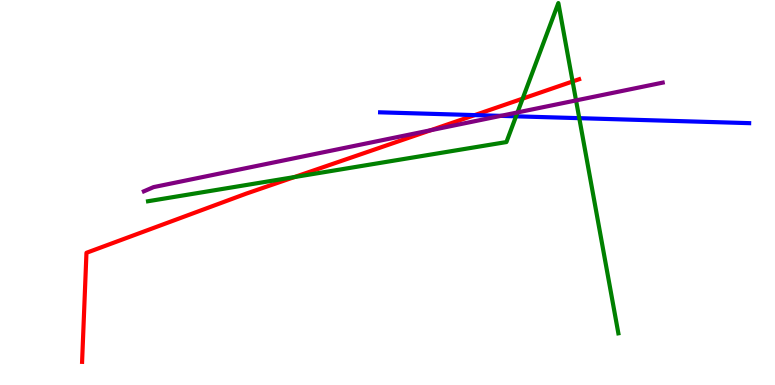[{'lines': ['blue', 'red'], 'intersections': [{'x': 6.13, 'y': 7.01}]}, {'lines': ['green', 'red'], 'intersections': [{'x': 3.8, 'y': 5.4}, {'x': 6.74, 'y': 7.44}, {'x': 7.39, 'y': 7.88}]}, {'lines': ['purple', 'red'], 'intersections': [{'x': 5.56, 'y': 6.62}]}, {'lines': ['blue', 'green'], 'intersections': [{'x': 6.66, 'y': 6.98}, {'x': 7.47, 'y': 6.93}]}, {'lines': ['blue', 'purple'], 'intersections': [{'x': 6.46, 'y': 6.99}]}, {'lines': ['green', 'purple'], 'intersections': [{'x': 6.68, 'y': 7.08}, {'x': 7.43, 'y': 7.39}]}]